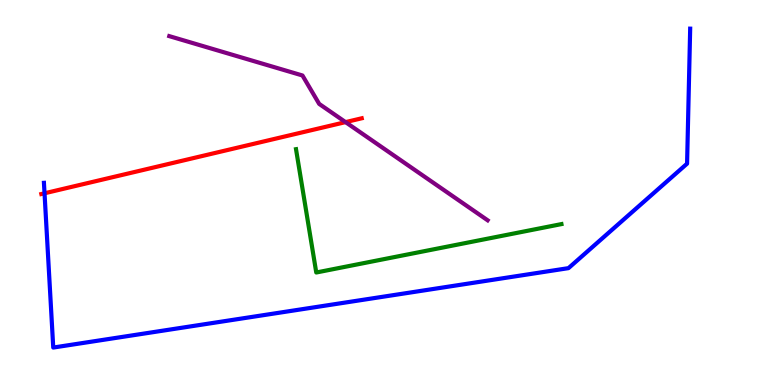[{'lines': ['blue', 'red'], 'intersections': [{'x': 0.575, 'y': 4.98}]}, {'lines': ['green', 'red'], 'intersections': []}, {'lines': ['purple', 'red'], 'intersections': [{'x': 4.46, 'y': 6.83}]}, {'lines': ['blue', 'green'], 'intersections': []}, {'lines': ['blue', 'purple'], 'intersections': []}, {'lines': ['green', 'purple'], 'intersections': []}]